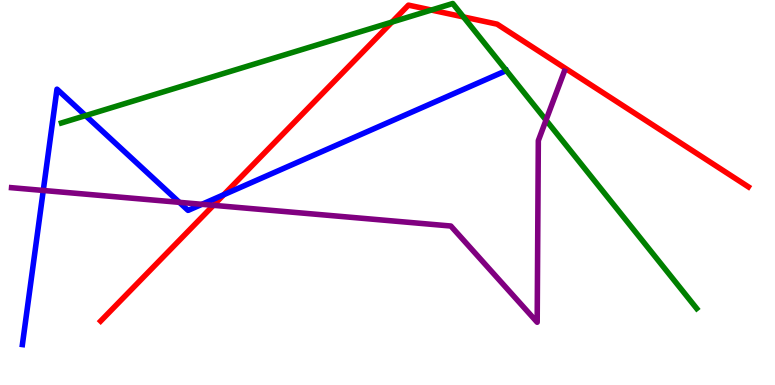[{'lines': ['blue', 'red'], 'intersections': [{'x': 2.89, 'y': 4.94}]}, {'lines': ['green', 'red'], 'intersections': [{'x': 5.06, 'y': 9.43}, {'x': 5.57, 'y': 9.74}, {'x': 5.98, 'y': 9.56}]}, {'lines': ['purple', 'red'], 'intersections': [{'x': 2.75, 'y': 4.67}]}, {'lines': ['blue', 'green'], 'intersections': [{'x': 1.1, 'y': 7.0}]}, {'lines': ['blue', 'purple'], 'intersections': [{'x': 0.558, 'y': 5.05}, {'x': 2.31, 'y': 4.74}, {'x': 2.61, 'y': 4.69}]}, {'lines': ['green', 'purple'], 'intersections': [{'x': 7.05, 'y': 6.88}]}]